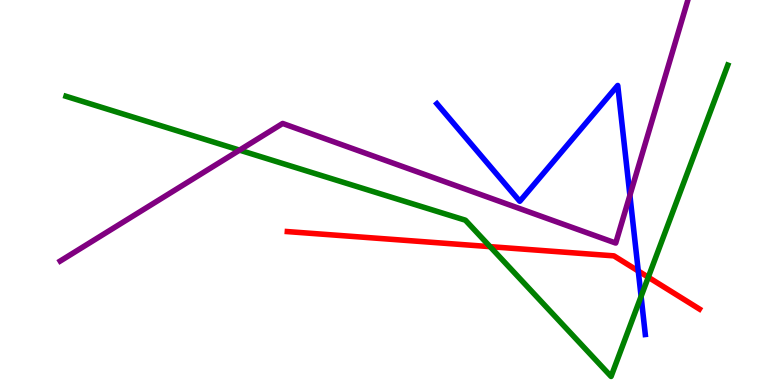[{'lines': ['blue', 'red'], 'intersections': [{'x': 8.24, 'y': 2.96}]}, {'lines': ['green', 'red'], 'intersections': [{'x': 6.32, 'y': 3.59}, {'x': 8.36, 'y': 2.8}]}, {'lines': ['purple', 'red'], 'intersections': []}, {'lines': ['blue', 'green'], 'intersections': [{'x': 8.27, 'y': 2.3}]}, {'lines': ['blue', 'purple'], 'intersections': [{'x': 8.13, 'y': 4.93}]}, {'lines': ['green', 'purple'], 'intersections': [{'x': 3.09, 'y': 6.1}]}]